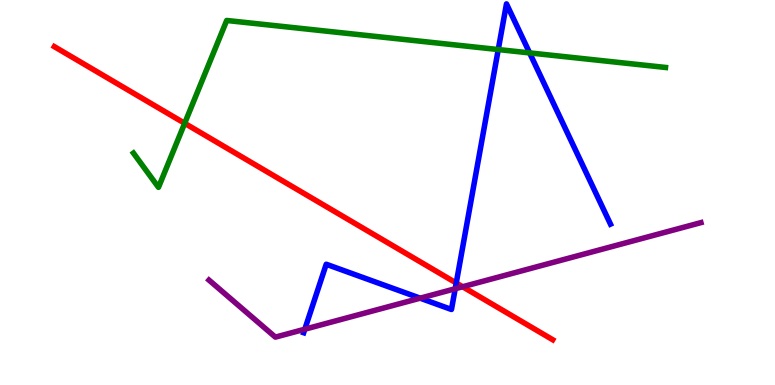[{'lines': ['blue', 'red'], 'intersections': [{'x': 5.89, 'y': 2.65}]}, {'lines': ['green', 'red'], 'intersections': [{'x': 2.38, 'y': 6.8}]}, {'lines': ['purple', 'red'], 'intersections': [{'x': 5.97, 'y': 2.55}]}, {'lines': ['blue', 'green'], 'intersections': [{'x': 6.43, 'y': 8.71}, {'x': 6.83, 'y': 8.63}]}, {'lines': ['blue', 'purple'], 'intersections': [{'x': 3.93, 'y': 1.45}, {'x': 5.42, 'y': 2.26}, {'x': 5.87, 'y': 2.5}]}, {'lines': ['green', 'purple'], 'intersections': []}]